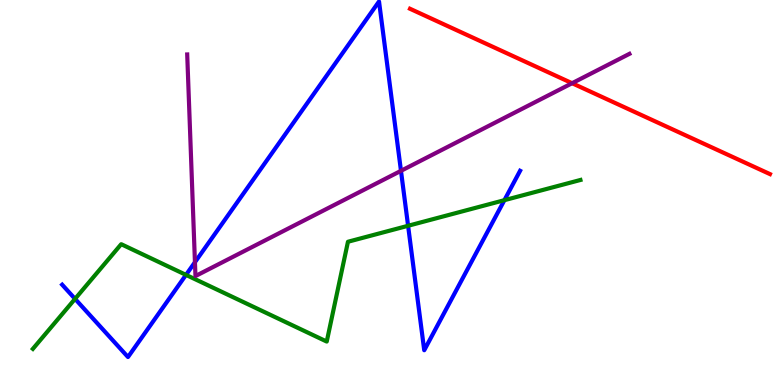[{'lines': ['blue', 'red'], 'intersections': []}, {'lines': ['green', 'red'], 'intersections': []}, {'lines': ['purple', 'red'], 'intersections': [{'x': 7.38, 'y': 7.84}]}, {'lines': ['blue', 'green'], 'intersections': [{'x': 0.969, 'y': 2.24}, {'x': 2.4, 'y': 2.86}, {'x': 5.27, 'y': 4.14}, {'x': 6.51, 'y': 4.8}]}, {'lines': ['blue', 'purple'], 'intersections': [{'x': 2.52, 'y': 3.19}, {'x': 5.17, 'y': 5.56}]}, {'lines': ['green', 'purple'], 'intersections': []}]